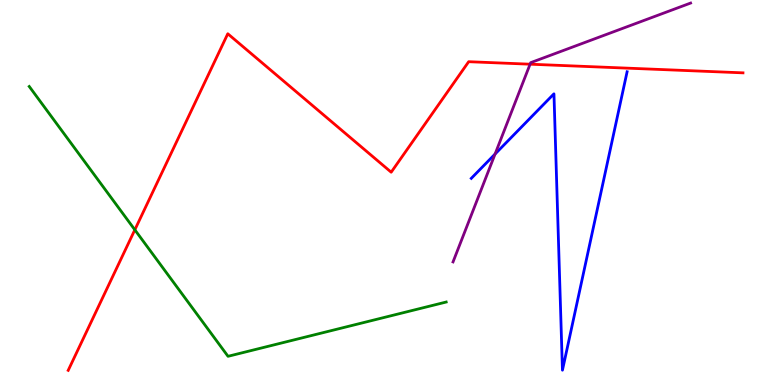[{'lines': ['blue', 'red'], 'intersections': []}, {'lines': ['green', 'red'], 'intersections': [{'x': 1.74, 'y': 4.03}]}, {'lines': ['purple', 'red'], 'intersections': [{'x': 6.84, 'y': 8.33}]}, {'lines': ['blue', 'green'], 'intersections': []}, {'lines': ['blue', 'purple'], 'intersections': [{'x': 6.39, 'y': 6.0}]}, {'lines': ['green', 'purple'], 'intersections': []}]